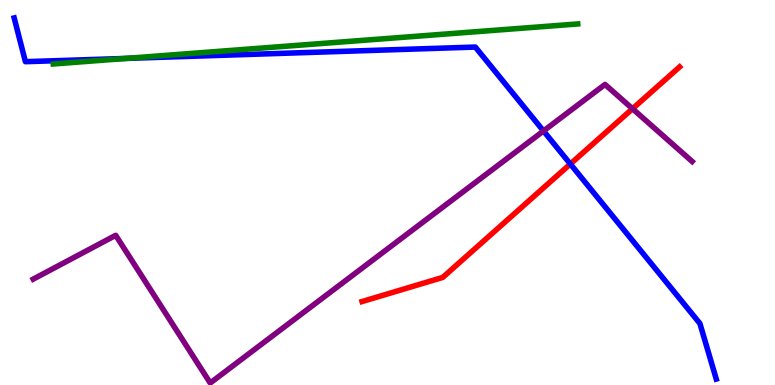[{'lines': ['blue', 'red'], 'intersections': [{'x': 7.36, 'y': 5.74}]}, {'lines': ['green', 'red'], 'intersections': []}, {'lines': ['purple', 'red'], 'intersections': [{'x': 8.16, 'y': 7.18}]}, {'lines': ['blue', 'green'], 'intersections': [{'x': 1.63, 'y': 8.48}]}, {'lines': ['blue', 'purple'], 'intersections': [{'x': 7.01, 'y': 6.6}]}, {'lines': ['green', 'purple'], 'intersections': []}]